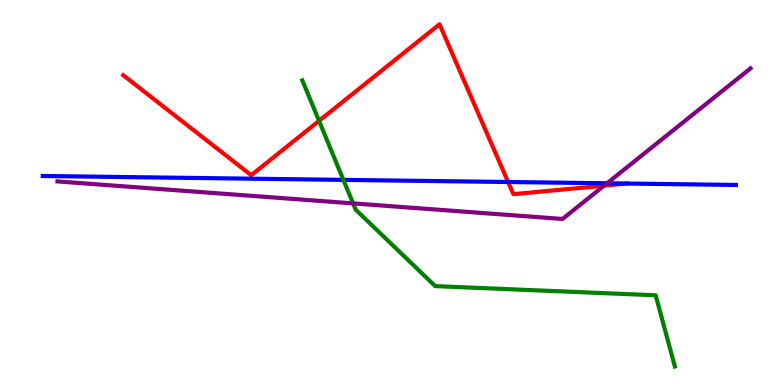[{'lines': ['blue', 'red'], 'intersections': [{'x': 6.56, 'y': 5.27}, {'x': 8.09, 'y': 5.23}]}, {'lines': ['green', 'red'], 'intersections': [{'x': 4.12, 'y': 6.86}]}, {'lines': ['purple', 'red'], 'intersections': [{'x': 7.79, 'y': 5.18}]}, {'lines': ['blue', 'green'], 'intersections': [{'x': 4.43, 'y': 5.33}]}, {'lines': ['blue', 'purple'], 'intersections': [{'x': 7.83, 'y': 5.24}]}, {'lines': ['green', 'purple'], 'intersections': [{'x': 4.56, 'y': 4.72}]}]